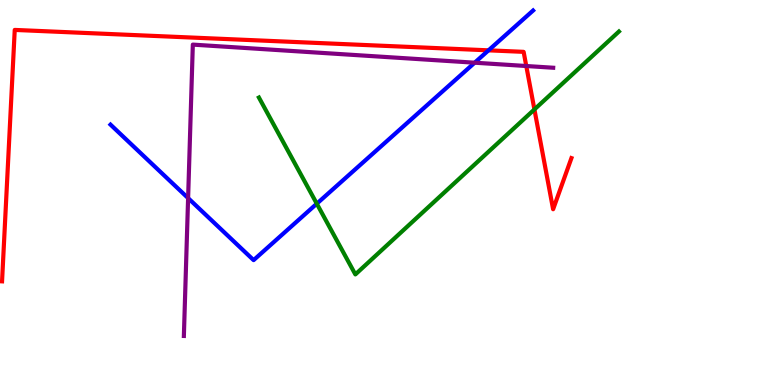[{'lines': ['blue', 'red'], 'intersections': [{'x': 6.3, 'y': 8.69}]}, {'lines': ['green', 'red'], 'intersections': [{'x': 6.9, 'y': 7.16}]}, {'lines': ['purple', 'red'], 'intersections': [{'x': 6.79, 'y': 8.29}]}, {'lines': ['blue', 'green'], 'intersections': [{'x': 4.09, 'y': 4.71}]}, {'lines': ['blue', 'purple'], 'intersections': [{'x': 2.43, 'y': 4.85}, {'x': 6.12, 'y': 8.37}]}, {'lines': ['green', 'purple'], 'intersections': []}]